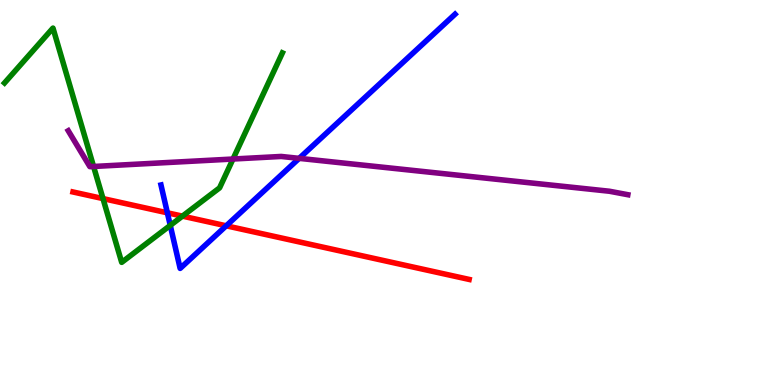[{'lines': ['blue', 'red'], 'intersections': [{'x': 2.16, 'y': 4.47}, {'x': 2.92, 'y': 4.14}]}, {'lines': ['green', 'red'], 'intersections': [{'x': 1.33, 'y': 4.84}, {'x': 2.35, 'y': 4.39}]}, {'lines': ['purple', 'red'], 'intersections': []}, {'lines': ['blue', 'green'], 'intersections': [{'x': 2.2, 'y': 4.15}]}, {'lines': ['blue', 'purple'], 'intersections': [{'x': 3.86, 'y': 5.89}]}, {'lines': ['green', 'purple'], 'intersections': [{'x': 1.21, 'y': 5.68}, {'x': 3.01, 'y': 5.87}]}]